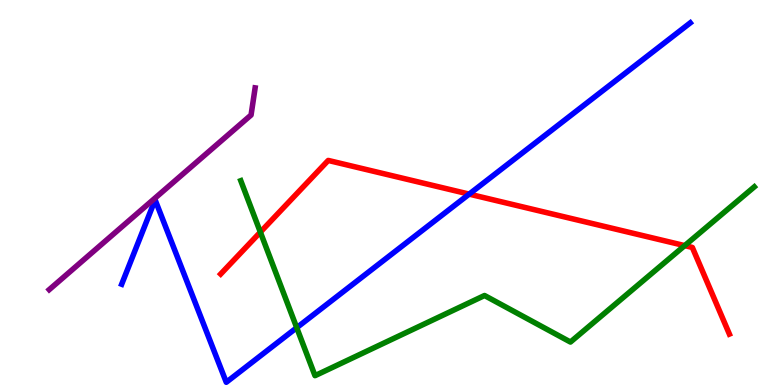[{'lines': ['blue', 'red'], 'intersections': [{'x': 6.05, 'y': 4.96}]}, {'lines': ['green', 'red'], 'intersections': [{'x': 3.36, 'y': 3.97}, {'x': 8.83, 'y': 3.62}]}, {'lines': ['purple', 'red'], 'intersections': []}, {'lines': ['blue', 'green'], 'intersections': [{'x': 3.83, 'y': 1.49}]}, {'lines': ['blue', 'purple'], 'intersections': []}, {'lines': ['green', 'purple'], 'intersections': []}]